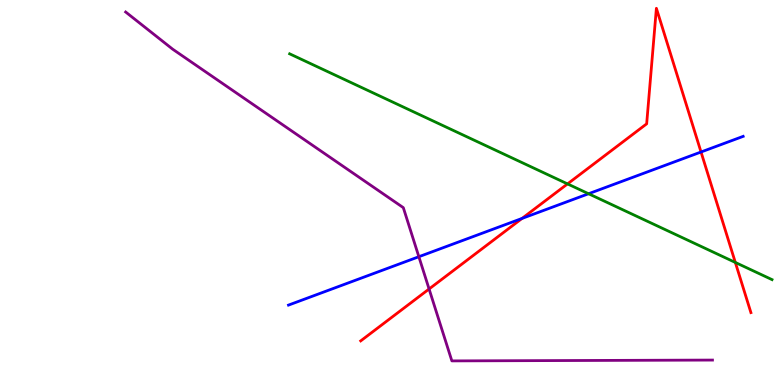[{'lines': ['blue', 'red'], 'intersections': [{'x': 6.74, 'y': 4.33}, {'x': 9.05, 'y': 6.05}]}, {'lines': ['green', 'red'], 'intersections': [{'x': 7.32, 'y': 5.22}, {'x': 9.49, 'y': 3.18}]}, {'lines': ['purple', 'red'], 'intersections': [{'x': 5.54, 'y': 2.49}]}, {'lines': ['blue', 'green'], 'intersections': [{'x': 7.59, 'y': 4.97}]}, {'lines': ['blue', 'purple'], 'intersections': [{'x': 5.4, 'y': 3.33}]}, {'lines': ['green', 'purple'], 'intersections': []}]